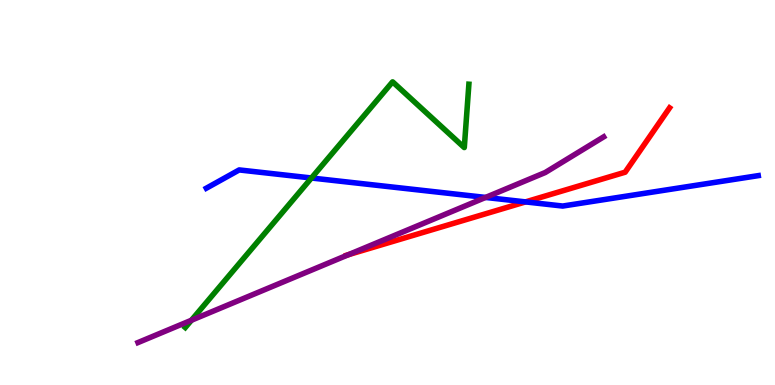[{'lines': ['blue', 'red'], 'intersections': [{'x': 6.78, 'y': 4.76}]}, {'lines': ['green', 'red'], 'intersections': []}, {'lines': ['purple', 'red'], 'intersections': [{'x': 4.5, 'y': 3.39}]}, {'lines': ['blue', 'green'], 'intersections': [{'x': 4.02, 'y': 5.38}]}, {'lines': ['blue', 'purple'], 'intersections': [{'x': 6.27, 'y': 4.87}]}, {'lines': ['green', 'purple'], 'intersections': [{'x': 2.47, 'y': 1.68}]}]